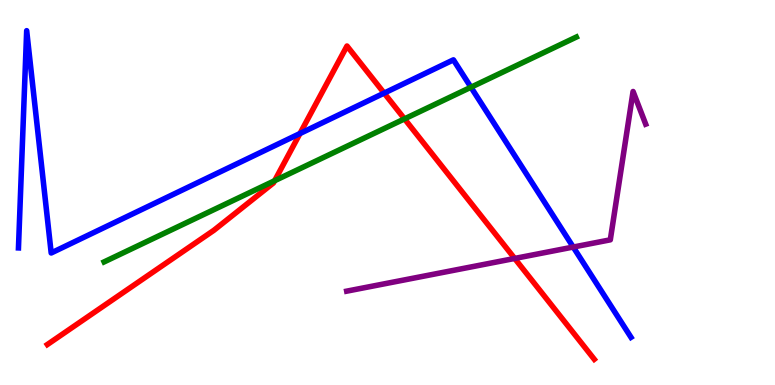[{'lines': ['blue', 'red'], 'intersections': [{'x': 3.87, 'y': 6.53}, {'x': 4.96, 'y': 7.58}]}, {'lines': ['green', 'red'], 'intersections': [{'x': 3.54, 'y': 5.31}, {'x': 5.22, 'y': 6.91}]}, {'lines': ['purple', 'red'], 'intersections': [{'x': 6.64, 'y': 3.29}]}, {'lines': ['blue', 'green'], 'intersections': [{'x': 6.08, 'y': 7.73}]}, {'lines': ['blue', 'purple'], 'intersections': [{'x': 7.4, 'y': 3.58}]}, {'lines': ['green', 'purple'], 'intersections': []}]